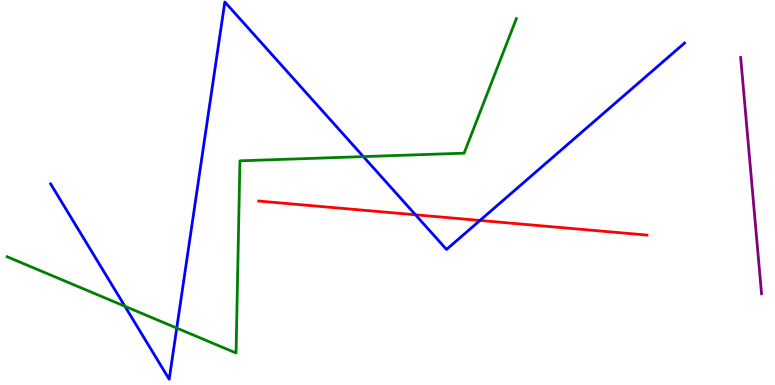[{'lines': ['blue', 'red'], 'intersections': [{'x': 5.36, 'y': 4.42}, {'x': 6.19, 'y': 4.27}]}, {'lines': ['green', 'red'], 'intersections': []}, {'lines': ['purple', 'red'], 'intersections': []}, {'lines': ['blue', 'green'], 'intersections': [{'x': 1.61, 'y': 2.04}, {'x': 2.28, 'y': 1.48}, {'x': 4.69, 'y': 5.93}]}, {'lines': ['blue', 'purple'], 'intersections': []}, {'lines': ['green', 'purple'], 'intersections': []}]